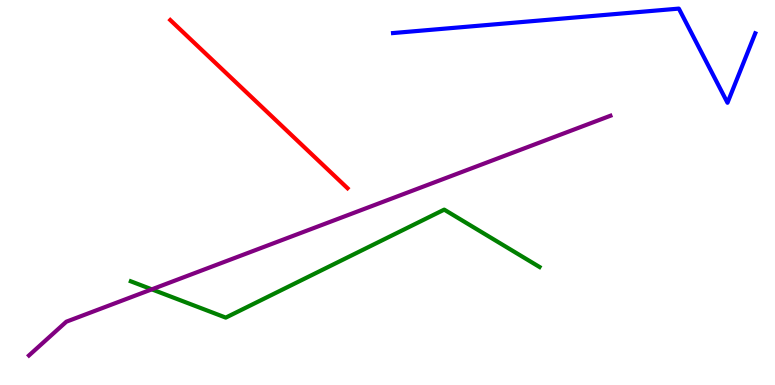[{'lines': ['blue', 'red'], 'intersections': []}, {'lines': ['green', 'red'], 'intersections': []}, {'lines': ['purple', 'red'], 'intersections': []}, {'lines': ['blue', 'green'], 'intersections': []}, {'lines': ['blue', 'purple'], 'intersections': []}, {'lines': ['green', 'purple'], 'intersections': [{'x': 1.96, 'y': 2.48}]}]